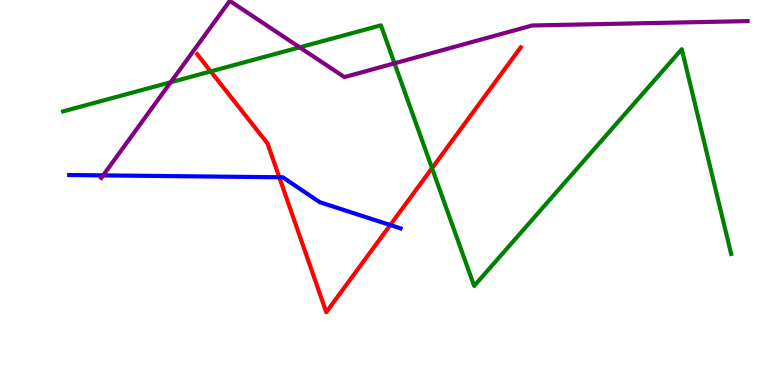[{'lines': ['blue', 'red'], 'intersections': [{'x': 3.6, 'y': 5.4}, {'x': 5.04, 'y': 4.15}]}, {'lines': ['green', 'red'], 'intersections': [{'x': 2.72, 'y': 8.15}, {'x': 5.57, 'y': 5.63}]}, {'lines': ['purple', 'red'], 'intersections': []}, {'lines': ['blue', 'green'], 'intersections': []}, {'lines': ['blue', 'purple'], 'intersections': [{'x': 1.33, 'y': 5.44}]}, {'lines': ['green', 'purple'], 'intersections': [{'x': 2.2, 'y': 7.86}, {'x': 3.87, 'y': 8.77}, {'x': 5.09, 'y': 8.36}]}]